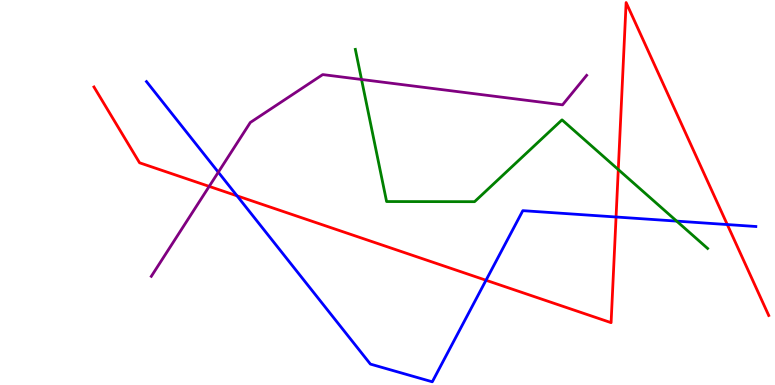[{'lines': ['blue', 'red'], 'intersections': [{'x': 3.06, 'y': 4.91}, {'x': 6.27, 'y': 2.72}, {'x': 7.95, 'y': 4.36}, {'x': 9.38, 'y': 4.17}]}, {'lines': ['green', 'red'], 'intersections': [{'x': 7.98, 'y': 5.6}]}, {'lines': ['purple', 'red'], 'intersections': [{'x': 2.7, 'y': 5.16}]}, {'lines': ['blue', 'green'], 'intersections': [{'x': 8.73, 'y': 4.26}]}, {'lines': ['blue', 'purple'], 'intersections': [{'x': 2.82, 'y': 5.53}]}, {'lines': ['green', 'purple'], 'intersections': [{'x': 4.66, 'y': 7.94}]}]